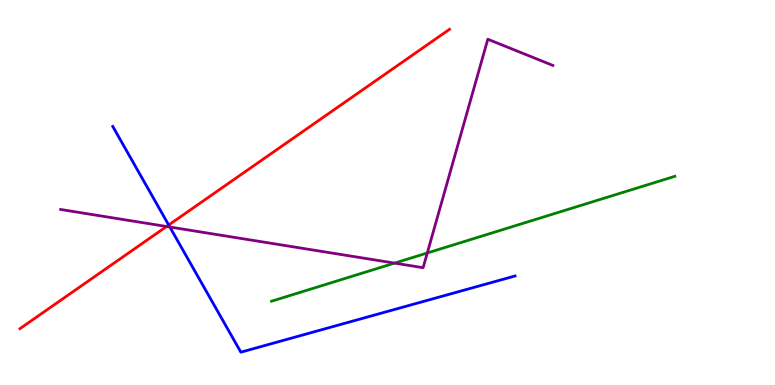[{'lines': ['blue', 'red'], 'intersections': [{'x': 2.18, 'y': 4.16}]}, {'lines': ['green', 'red'], 'intersections': []}, {'lines': ['purple', 'red'], 'intersections': [{'x': 2.15, 'y': 4.12}]}, {'lines': ['blue', 'green'], 'intersections': []}, {'lines': ['blue', 'purple'], 'intersections': [{'x': 2.19, 'y': 4.1}]}, {'lines': ['green', 'purple'], 'intersections': [{'x': 5.09, 'y': 3.17}, {'x': 5.51, 'y': 3.43}]}]